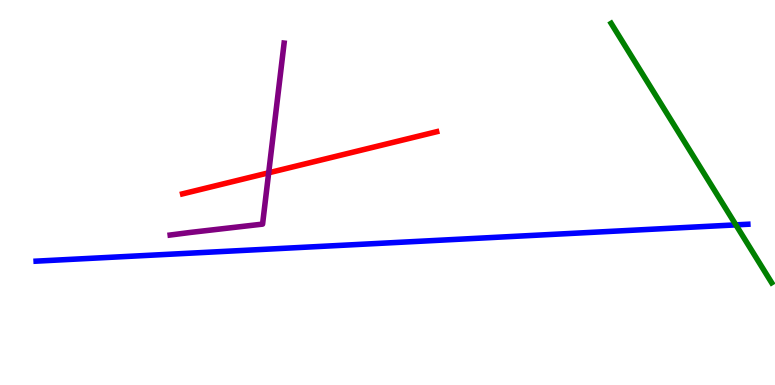[{'lines': ['blue', 'red'], 'intersections': []}, {'lines': ['green', 'red'], 'intersections': []}, {'lines': ['purple', 'red'], 'intersections': [{'x': 3.47, 'y': 5.51}]}, {'lines': ['blue', 'green'], 'intersections': [{'x': 9.5, 'y': 4.16}]}, {'lines': ['blue', 'purple'], 'intersections': []}, {'lines': ['green', 'purple'], 'intersections': []}]